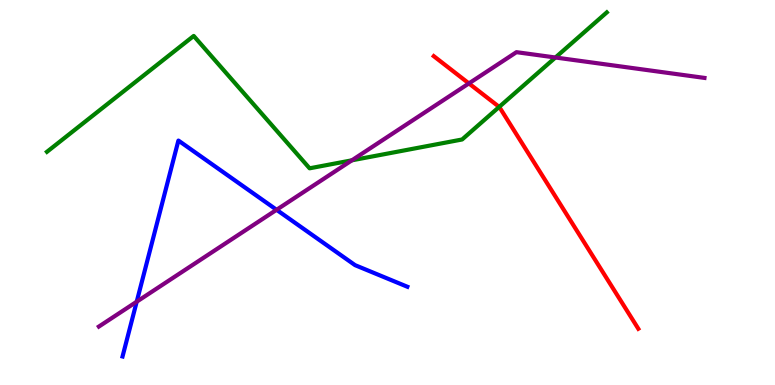[{'lines': ['blue', 'red'], 'intersections': []}, {'lines': ['green', 'red'], 'intersections': [{'x': 6.44, 'y': 7.22}]}, {'lines': ['purple', 'red'], 'intersections': [{'x': 6.05, 'y': 7.83}]}, {'lines': ['blue', 'green'], 'intersections': []}, {'lines': ['blue', 'purple'], 'intersections': [{'x': 1.76, 'y': 2.16}, {'x': 3.57, 'y': 4.55}]}, {'lines': ['green', 'purple'], 'intersections': [{'x': 4.54, 'y': 5.84}, {'x': 7.17, 'y': 8.51}]}]